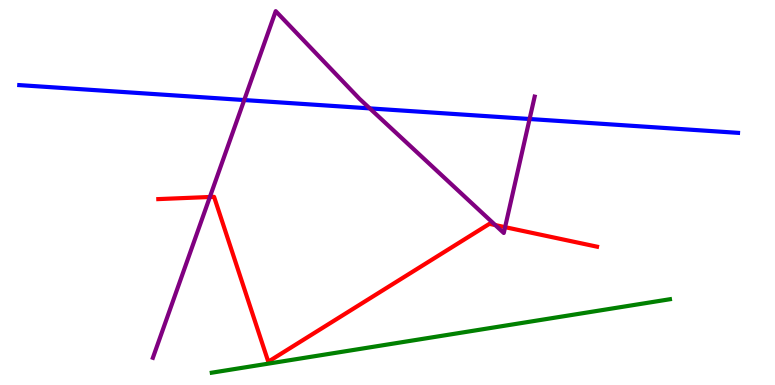[{'lines': ['blue', 'red'], 'intersections': []}, {'lines': ['green', 'red'], 'intersections': []}, {'lines': ['purple', 'red'], 'intersections': [{'x': 2.71, 'y': 4.88}, {'x': 6.39, 'y': 4.15}, {'x': 6.52, 'y': 4.1}]}, {'lines': ['blue', 'green'], 'intersections': []}, {'lines': ['blue', 'purple'], 'intersections': [{'x': 3.15, 'y': 7.4}, {'x': 4.77, 'y': 7.18}, {'x': 6.83, 'y': 6.91}]}, {'lines': ['green', 'purple'], 'intersections': []}]